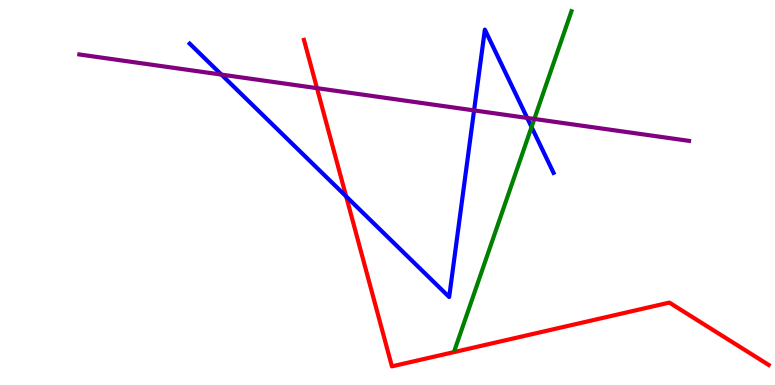[{'lines': ['blue', 'red'], 'intersections': [{'x': 4.47, 'y': 4.9}]}, {'lines': ['green', 'red'], 'intersections': []}, {'lines': ['purple', 'red'], 'intersections': [{'x': 4.09, 'y': 7.71}]}, {'lines': ['blue', 'green'], 'intersections': [{'x': 6.86, 'y': 6.7}]}, {'lines': ['blue', 'purple'], 'intersections': [{'x': 2.86, 'y': 8.06}, {'x': 6.12, 'y': 7.13}, {'x': 6.8, 'y': 6.94}]}, {'lines': ['green', 'purple'], 'intersections': [{'x': 6.89, 'y': 6.91}]}]